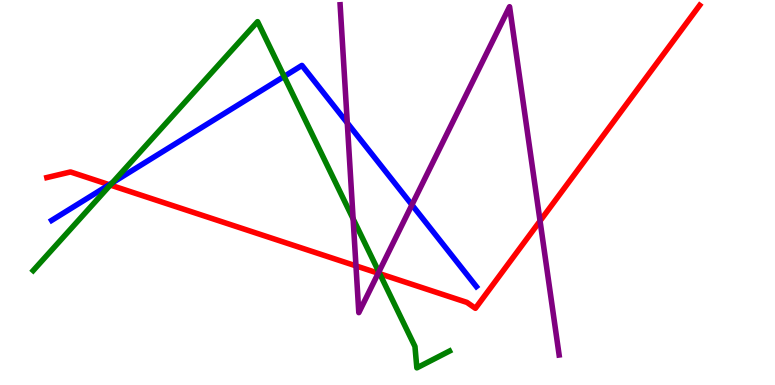[{'lines': ['blue', 'red'], 'intersections': [{'x': 1.41, 'y': 5.2}]}, {'lines': ['green', 'red'], 'intersections': [{'x': 1.42, 'y': 5.19}, {'x': 4.9, 'y': 2.89}]}, {'lines': ['purple', 'red'], 'intersections': [{'x': 4.59, 'y': 3.09}, {'x': 4.88, 'y': 2.9}, {'x': 6.97, 'y': 4.26}]}, {'lines': ['blue', 'green'], 'intersections': [{'x': 1.45, 'y': 5.25}, {'x': 3.67, 'y': 8.01}]}, {'lines': ['blue', 'purple'], 'intersections': [{'x': 4.48, 'y': 6.81}, {'x': 5.32, 'y': 4.68}]}, {'lines': ['green', 'purple'], 'intersections': [{'x': 4.56, 'y': 4.32}, {'x': 4.89, 'y': 2.94}]}]